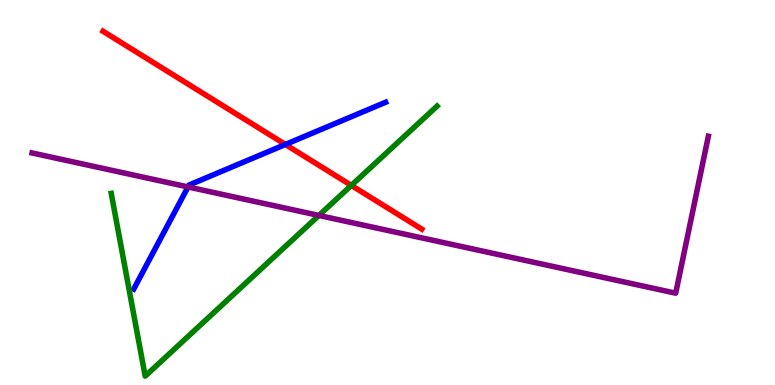[{'lines': ['blue', 'red'], 'intersections': [{'x': 3.68, 'y': 6.25}]}, {'lines': ['green', 'red'], 'intersections': [{'x': 4.53, 'y': 5.18}]}, {'lines': ['purple', 'red'], 'intersections': []}, {'lines': ['blue', 'green'], 'intersections': []}, {'lines': ['blue', 'purple'], 'intersections': [{'x': 2.43, 'y': 5.14}]}, {'lines': ['green', 'purple'], 'intersections': [{'x': 4.11, 'y': 4.4}]}]